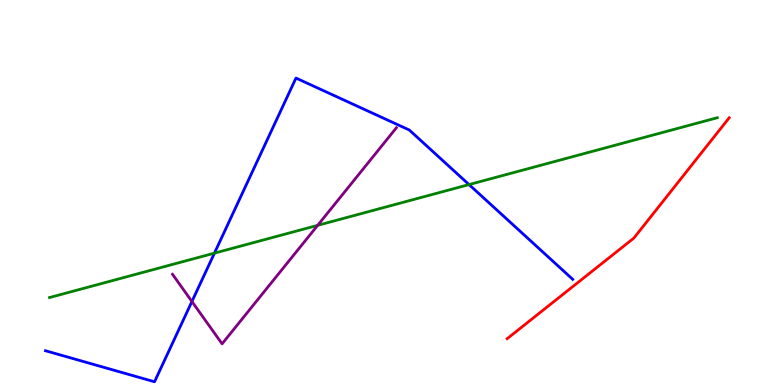[{'lines': ['blue', 'red'], 'intersections': []}, {'lines': ['green', 'red'], 'intersections': []}, {'lines': ['purple', 'red'], 'intersections': []}, {'lines': ['blue', 'green'], 'intersections': [{'x': 2.77, 'y': 3.42}, {'x': 6.05, 'y': 5.21}]}, {'lines': ['blue', 'purple'], 'intersections': [{'x': 2.48, 'y': 2.17}]}, {'lines': ['green', 'purple'], 'intersections': [{'x': 4.1, 'y': 4.15}]}]